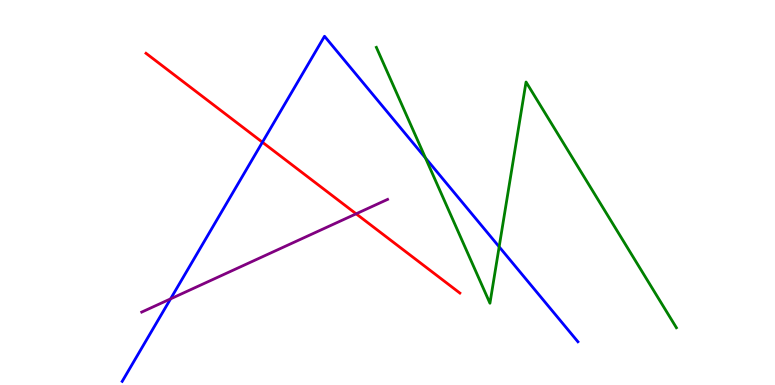[{'lines': ['blue', 'red'], 'intersections': [{'x': 3.39, 'y': 6.31}]}, {'lines': ['green', 'red'], 'intersections': []}, {'lines': ['purple', 'red'], 'intersections': [{'x': 4.6, 'y': 4.45}]}, {'lines': ['blue', 'green'], 'intersections': [{'x': 5.49, 'y': 5.9}, {'x': 6.44, 'y': 3.59}]}, {'lines': ['blue', 'purple'], 'intersections': [{'x': 2.2, 'y': 2.24}]}, {'lines': ['green', 'purple'], 'intersections': []}]